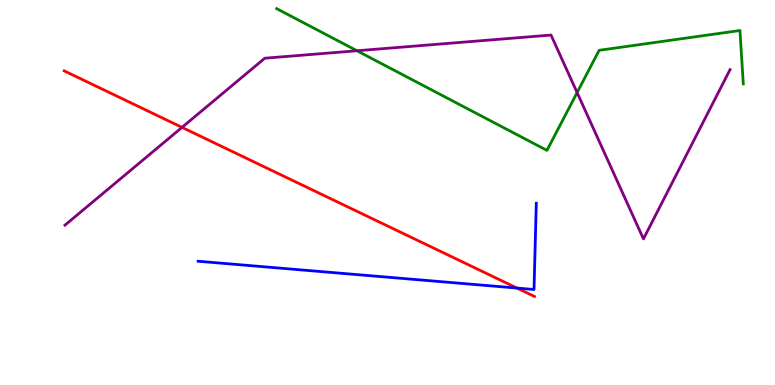[{'lines': ['blue', 'red'], 'intersections': [{'x': 6.67, 'y': 2.52}]}, {'lines': ['green', 'red'], 'intersections': []}, {'lines': ['purple', 'red'], 'intersections': [{'x': 2.35, 'y': 6.69}]}, {'lines': ['blue', 'green'], 'intersections': []}, {'lines': ['blue', 'purple'], 'intersections': []}, {'lines': ['green', 'purple'], 'intersections': [{'x': 4.61, 'y': 8.68}, {'x': 7.45, 'y': 7.6}]}]